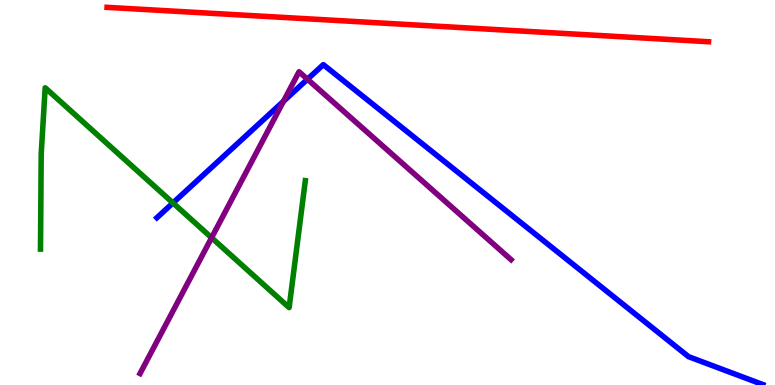[{'lines': ['blue', 'red'], 'intersections': []}, {'lines': ['green', 'red'], 'intersections': []}, {'lines': ['purple', 'red'], 'intersections': []}, {'lines': ['blue', 'green'], 'intersections': [{'x': 2.23, 'y': 4.73}]}, {'lines': ['blue', 'purple'], 'intersections': [{'x': 3.66, 'y': 7.37}, {'x': 3.97, 'y': 7.94}]}, {'lines': ['green', 'purple'], 'intersections': [{'x': 2.73, 'y': 3.83}]}]